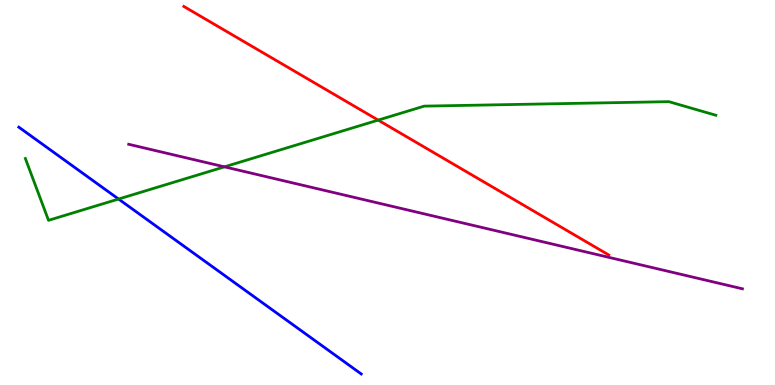[{'lines': ['blue', 'red'], 'intersections': []}, {'lines': ['green', 'red'], 'intersections': [{'x': 4.88, 'y': 6.88}]}, {'lines': ['purple', 'red'], 'intersections': []}, {'lines': ['blue', 'green'], 'intersections': [{'x': 1.53, 'y': 4.83}]}, {'lines': ['blue', 'purple'], 'intersections': []}, {'lines': ['green', 'purple'], 'intersections': [{'x': 2.9, 'y': 5.67}]}]